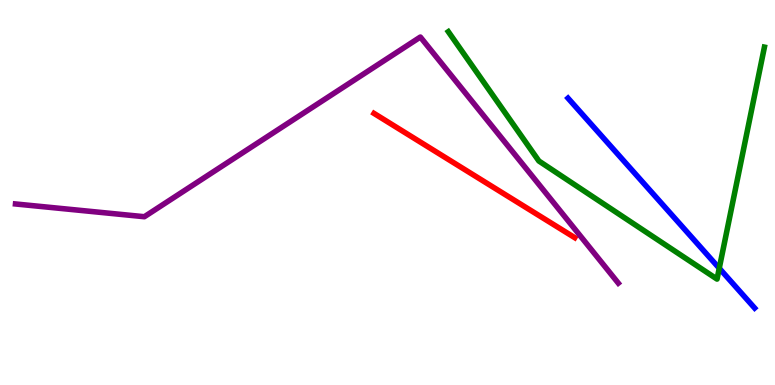[{'lines': ['blue', 'red'], 'intersections': []}, {'lines': ['green', 'red'], 'intersections': []}, {'lines': ['purple', 'red'], 'intersections': []}, {'lines': ['blue', 'green'], 'intersections': [{'x': 9.28, 'y': 3.03}]}, {'lines': ['blue', 'purple'], 'intersections': []}, {'lines': ['green', 'purple'], 'intersections': []}]